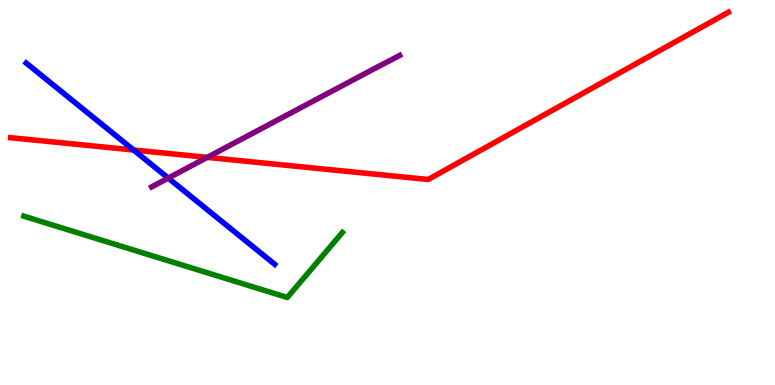[{'lines': ['blue', 'red'], 'intersections': [{'x': 1.72, 'y': 6.1}]}, {'lines': ['green', 'red'], 'intersections': []}, {'lines': ['purple', 'red'], 'intersections': [{'x': 2.67, 'y': 5.91}]}, {'lines': ['blue', 'green'], 'intersections': []}, {'lines': ['blue', 'purple'], 'intersections': [{'x': 2.17, 'y': 5.37}]}, {'lines': ['green', 'purple'], 'intersections': []}]